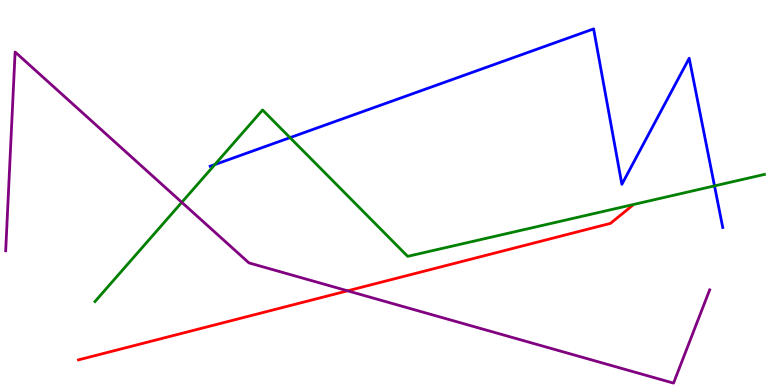[{'lines': ['blue', 'red'], 'intersections': []}, {'lines': ['green', 'red'], 'intersections': []}, {'lines': ['purple', 'red'], 'intersections': [{'x': 4.49, 'y': 2.45}]}, {'lines': ['blue', 'green'], 'intersections': [{'x': 2.77, 'y': 5.73}, {'x': 3.74, 'y': 6.42}, {'x': 9.22, 'y': 5.17}]}, {'lines': ['blue', 'purple'], 'intersections': []}, {'lines': ['green', 'purple'], 'intersections': [{'x': 2.35, 'y': 4.74}]}]